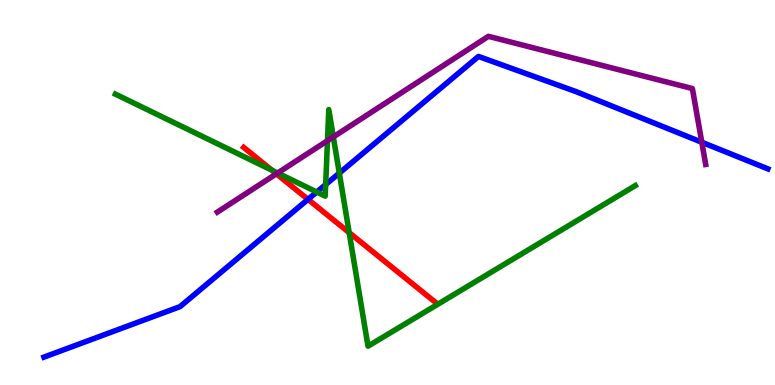[{'lines': ['blue', 'red'], 'intersections': [{'x': 3.97, 'y': 4.82}]}, {'lines': ['green', 'red'], 'intersections': [{'x': 3.51, 'y': 5.58}, {'x': 4.51, 'y': 3.96}]}, {'lines': ['purple', 'red'], 'intersections': [{'x': 3.57, 'y': 5.48}]}, {'lines': ['blue', 'green'], 'intersections': [{'x': 4.09, 'y': 5.01}, {'x': 4.2, 'y': 5.21}, {'x': 4.38, 'y': 5.5}]}, {'lines': ['blue', 'purple'], 'intersections': [{'x': 9.06, 'y': 6.31}]}, {'lines': ['green', 'purple'], 'intersections': [{'x': 3.58, 'y': 5.51}, {'x': 4.23, 'y': 6.35}, {'x': 4.3, 'y': 6.44}]}]